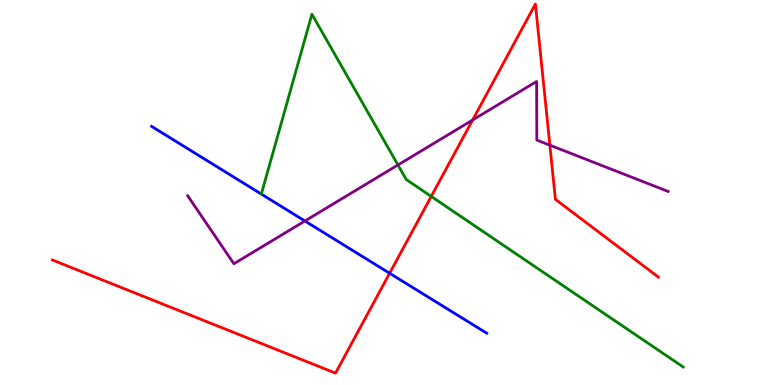[{'lines': ['blue', 'red'], 'intersections': [{'x': 5.03, 'y': 2.9}]}, {'lines': ['green', 'red'], 'intersections': [{'x': 5.56, 'y': 4.9}]}, {'lines': ['purple', 'red'], 'intersections': [{'x': 6.1, 'y': 6.88}, {'x': 7.1, 'y': 6.23}]}, {'lines': ['blue', 'green'], 'intersections': []}, {'lines': ['blue', 'purple'], 'intersections': [{'x': 3.93, 'y': 4.26}]}, {'lines': ['green', 'purple'], 'intersections': [{'x': 5.13, 'y': 5.72}]}]